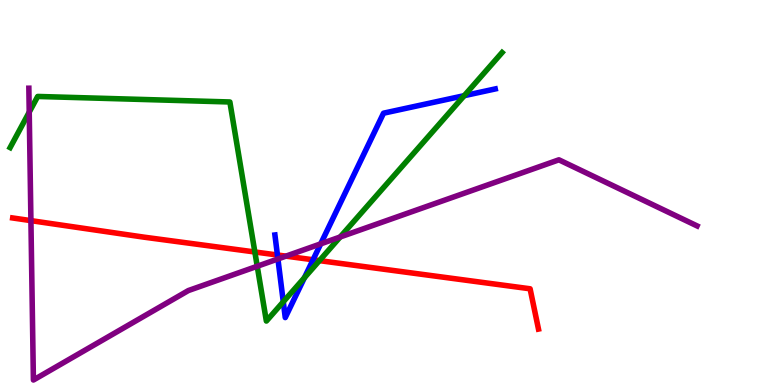[{'lines': ['blue', 'red'], 'intersections': [{'x': 3.58, 'y': 3.38}, {'x': 4.04, 'y': 3.25}]}, {'lines': ['green', 'red'], 'intersections': [{'x': 3.29, 'y': 3.46}, {'x': 4.12, 'y': 3.23}]}, {'lines': ['purple', 'red'], 'intersections': [{'x': 0.399, 'y': 4.27}, {'x': 3.69, 'y': 3.35}]}, {'lines': ['blue', 'green'], 'intersections': [{'x': 3.66, 'y': 2.16}, {'x': 3.93, 'y': 2.79}, {'x': 5.99, 'y': 7.52}]}, {'lines': ['blue', 'purple'], 'intersections': [{'x': 3.59, 'y': 3.27}, {'x': 4.14, 'y': 3.67}]}, {'lines': ['green', 'purple'], 'intersections': [{'x': 0.377, 'y': 7.09}, {'x': 3.32, 'y': 3.08}, {'x': 4.39, 'y': 3.84}]}]